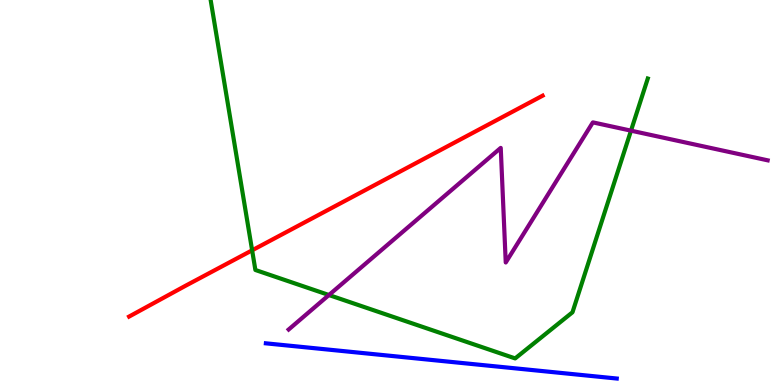[{'lines': ['blue', 'red'], 'intersections': []}, {'lines': ['green', 'red'], 'intersections': [{'x': 3.25, 'y': 3.5}]}, {'lines': ['purple', 'red'], 'intersections': []}, {'lines': ['blue', 'green'], 'intersections': []}, {'lines': ['blue', 'purple'], 'intersections': []}, {'lines': ['green', 'purple'], 'intersections': [{'x': 4.24, 'y': 2.34}, {'x': 8.14, 'y': 6.61}]}]